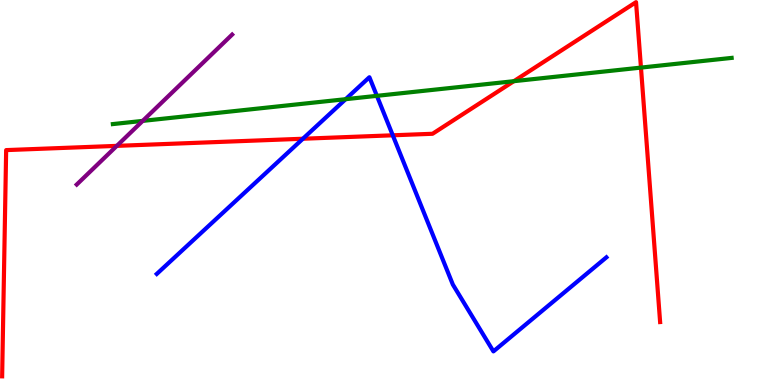[{'lines': ['blue', 'red'], 'intersections': [{'x': 3.91, 'y': 6.4}, {'x': 5.07, 'y': 6.49}]}, {'lines': ['green', 'red'], 'intersections': [{'x': 6.63, 'y': 7.89}, {'x': 8.27, 'y': 8.24}]}, {'lines': ['purple', 'red'], 'intersections': [{'x': 1.51, 'y': 6.21}]}, {'lines': ['blue', 'green'], 'intersections': [{'x': 4.46, 'y': 7.42}, {'x': 4.86, 'y': 7.51}]}, {'lines': ['blue', 'purple'], 'intersections': []}, {'lines': ['green', 'purple'], 'intersections': [{'x': 1.84, 'y': 6.86}]}]